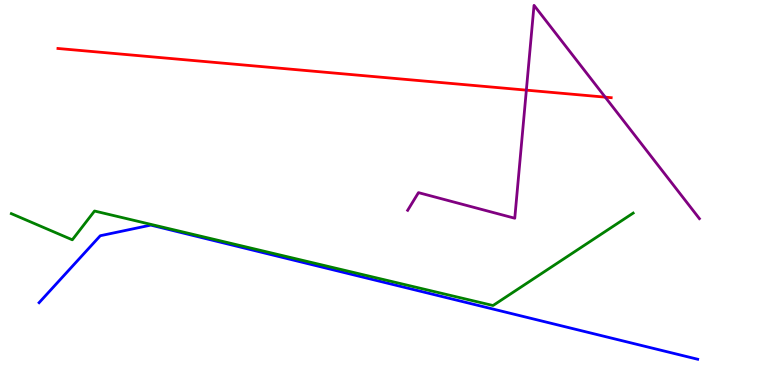[{'lines': ['blue', 'red'], 'intersections': []}, {'lines': ['green', 'red'], 'intersections': []}, {'lines': ['purple', 'red'], 'intersections': [{'x': 6.79, 'y': 7.66}, {'x': 7.81, 'y': 7.48}]}, {'lines': ['blue', 'green'], 'intersections': []}, {'lines': ['blue', 'purple'], 'intersections': []}, {'lines': ['green', 'purple'], 'intersections': []}]